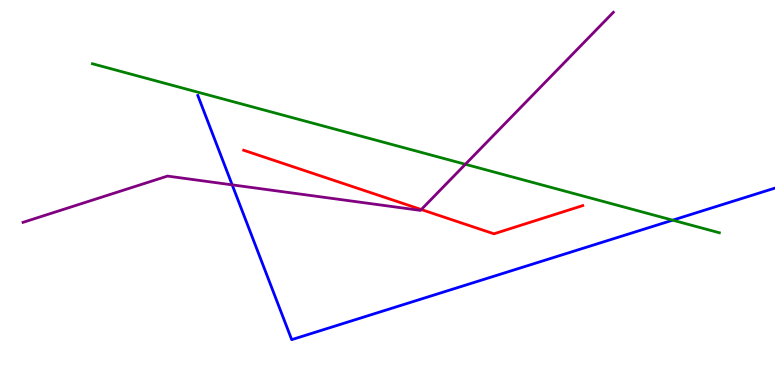[{'lines': ['blue', 'red'], 'intersections': []}, {'lines': ['green', 'red'], 'intersections': []}, {'lines': ['purple', 'red'], 'intersections': [{'x': 5.44, 'y': 4.56}]}, {'lines': ['blue', 'green'], 'intersections': [{'x': 8.68, 'y': 4.28}]}, {'lines': ['blue', 'purple'], 'intersections': [{'x': 3.0, 'y': 5.2}]}, {'lines': ['green', 'purple'], 'intersections': [{'x': 6.0, 'y': 5.73}]}]